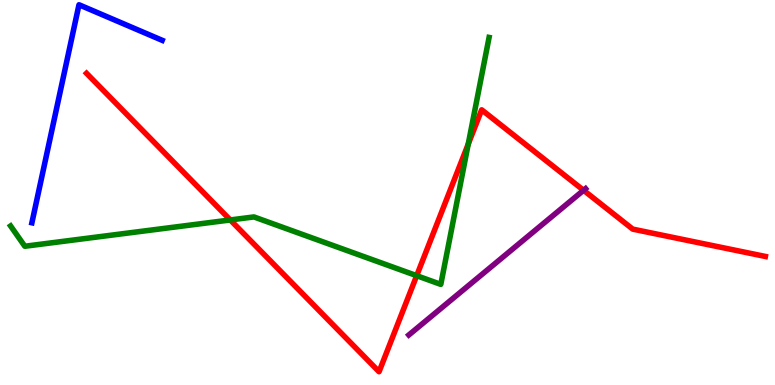[{'lines': ['blue', 'red'], 'intersections': []}, {'lines': ['green', 'red'], 'intersections': [{'x': 2.97, 'y': 4.29}, {'x': 5.38, 'y': 2.84}, {'x': 6.04, 'y': 6.26}]}, {'lines': ['purple', 'red'], 'intersections': [{'x': 7.53, 'y': 5.06}]}, {'lines': ['blue', 'green'], 'intersections': []}, {'lines': ['blue', 'purple'], 'intersections': []}, {'lines': ['green', 'purple'], 'intersections': []}]